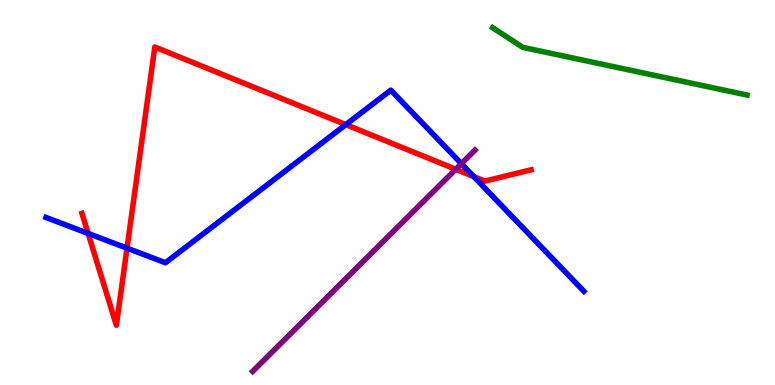[{'lines': ['blue', 'red'], 'intersections': [{'x': 1.14, 'y': 3.94}, {'x': 1.64, 'y': 3.55}, {'x': 4.46, 'y': 6.76}, {'x': 6.11, 'y': 5.41}]}, {'lines': ['green', 'red'], 'intersections': []}, {'lines': ['purple', 'red'], 'intersections': [{'x': 5.88, 'y': 5.6}]}, {'lines': ['blue', 'green'], 'intersections': []}, {'lines': ['blue', 'purple'], 'intersections': [{'x': 5.95, 'y': 5.75}]}, {'lines': ['green', 'purple'], 'intersections': []}]